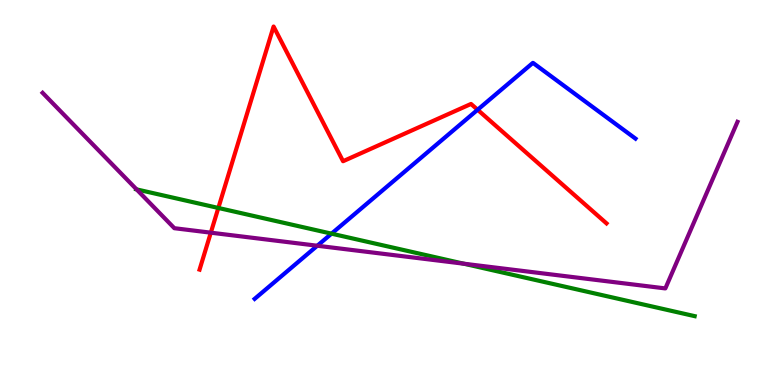[{'lines': ['blue', 'red'], 'intersections': [{'x': 6.16, 'y': 7.15}]}, {'lines': ['green', 'red'], 'intersections': [{'x': 2.82, 'y': 4.6}]}, {'lines': ['purple', 'red'], 'intersections': [{'x': 2.72, 'y': 3.96}]}, {'lines': ['blue', 'green'], 'intersections': [{'x': 4.28, 'y': 3.93}]}, {'lines': ['blue', 'purple'], 'intersections': [{'x': 4.09, 'y': 3.62}]}, {'lines': ['green', 'purple'], 'intersections': [{'x': 1.76, 'y': 5.08}, {'x': 5.98, 'y': 3.15}]}]